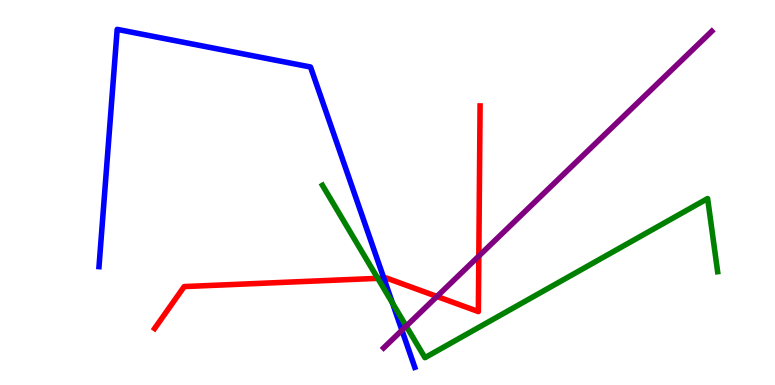[{'lines': ['blue', 'red'], 'intersections': [{'x': 4.95, 'y': 2.78}]}, {'lines': ['green', 'red'], 'intersections': [{'x': 4.87, 'y': 2.77}]}, {'lines': ['purple', 'red'], 'intersections': [{'x': 5.64, 'y': 2.3}, {'x': 6.18, 'y': 3.35}]}, {'lines': ['blue', 'green'], 'intersections': [{'x': 5.06, 'y': 2.13}]}, {'lines': ['blue', 'purple'], 'intersections': [{'x': 5.19, 'y': 1.42}]}, {'lines': ['green', 'purple'], 'intersections': [{'x': 5.24, 'y': 1.53}]}]